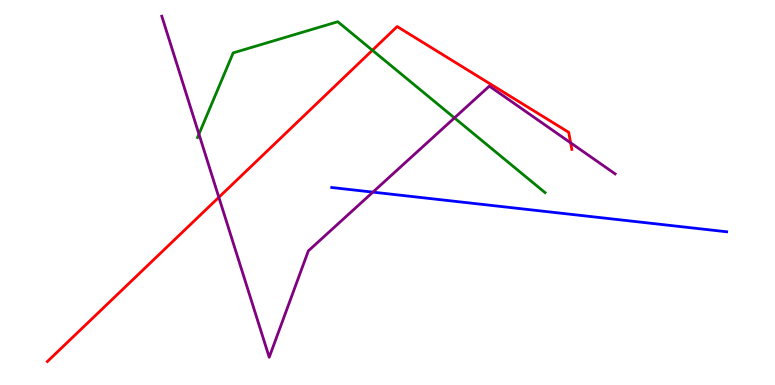[{'lines': ['blue', 'red'], 'intersections': []}, {'lines': ['green', 'red'], 'intersections': [{'x': 4.81, 'y': 8.69}]}, {'lines': ['purple', 'red'], 'intersections': [{'x': 2.82, 'y': 4.88}, {'x': 7.36, 'y': 6.29}]}, {'lines': ['blue', 'green'], 'intersections': []}, {'lines': ['blue', 'purple'], 'intersections': [{'x': 4.81, 'y': 5.01}]}, {'lines': ['green', 'purple'], 'intersections': [{'x': 2.57, 'y': 6.52}, {'x': 5.86, 'y': 6.94}]}]